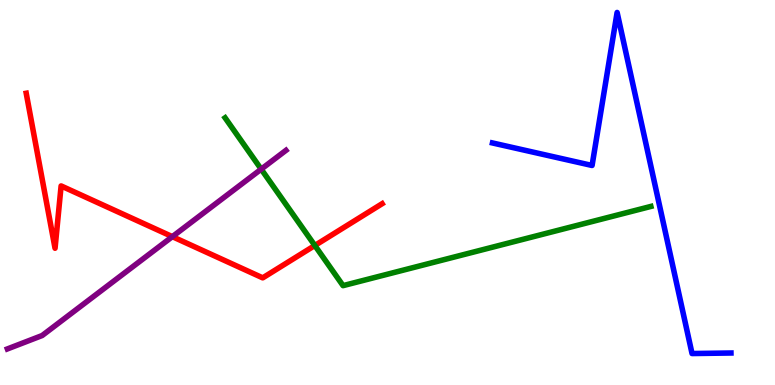[{'lines': ['blue', 'red'], 'intersections': []}, {'lines': ['green', 'red'], 'intersections': [{'x': 4.06, 'y': 3.62}]}, {'lines': ['purple', 'red'], 'intersections': [{'x': 2.22, 'y': 3.85}]}, {'lines': ['blue', 'green'], 'intersections': []}, {'lines': ['blue', 'purple'], 'intersections': []}, {'lines': ['green', 'purple'], 'intersections': [{'x': 3.37, 'y': 5.61}]}]